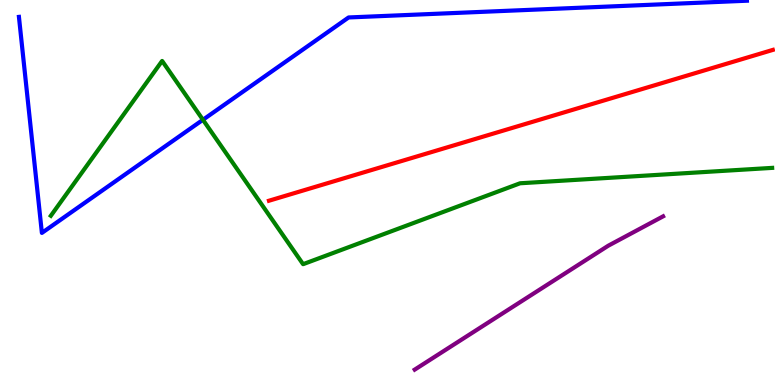[{'lines': ['blue', 'red'], 'intersections': []}, {'lines': ['green', 'red'], 'intersections': []}, {'lines': ['purple', 'red'], 'intersections': []}, {'lines': ['blue', 'green'], 'intersections': [{'x': 2.62, 'y': 6.89}]}, {'lines': ['blue', 'purple'], 'intersections': []}, {'lines': ['green', 'purple'], 'intersections': []}]